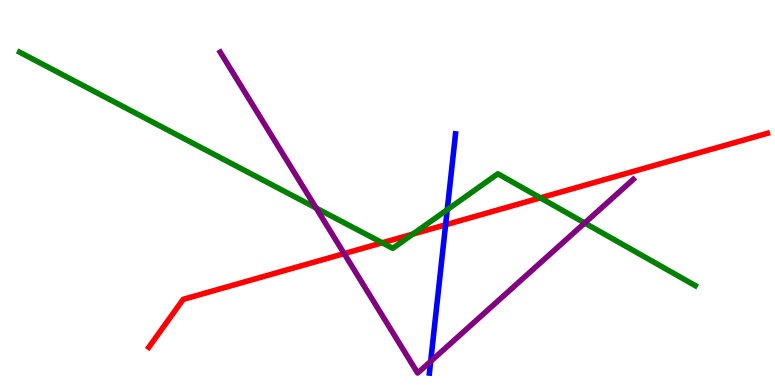[{'lines': ['blue', 'red'], 'intersections': [{'x': 5.75, 'y': 4.16}]}, {'lines': ['green', 'red'], 'intersections': [{'x': 4.93, 'y': 3.69}, {'x': 5.33, 'y': 3.92}, {'x': 6.97, 'y': 4.86}]}, {'lines': ['purple', 'red'], 'intersections': [{'x': 4.44, 'y': 3.41}]}, {'lines': ['blue', 'green'], 'intersections': [{'x': 5.77, 'y': 4.55}]}, {'lines': ['blue', 'purple'], 'intersections': [{'x': 5.56, 'y': 0.614}]}, {'lines': ['green', 'purple'], 'intersections': [{'x': 4.08, 'y': 4.6}, {'x': 7.54, 'y': 4.21}]}]